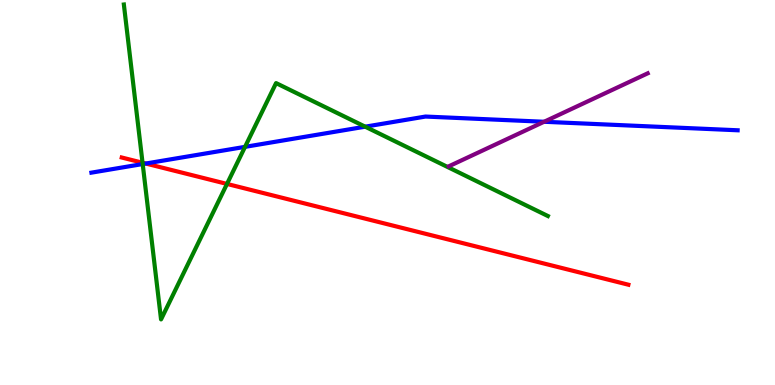[{'lines': ['blue', 'red'], 'intersections': [{'x': 1.88, 'y': 5.75}]}, {'lines': ['green', 'red'], 'intersections': [{'x': 1.84, 'y': 5.77}, {'x': 2.93, 'y': 5.22}]}, {'lines': ['purple', 'red'], 'intersections': []}, {'lines': ['blue', 'green'], 'intersections': [{'x': 1.84, 'y': 5.74}, {'x': 3.16, 'y': 6.19}, {'x': 4.71, 'y': 6.71}]}, {'lines': ['blue', 'purple'], 'intersections': [{'x': 7.02, 'y': 6.84}]}, {'lines': ['green', 'purple'], 'intersections': []}]